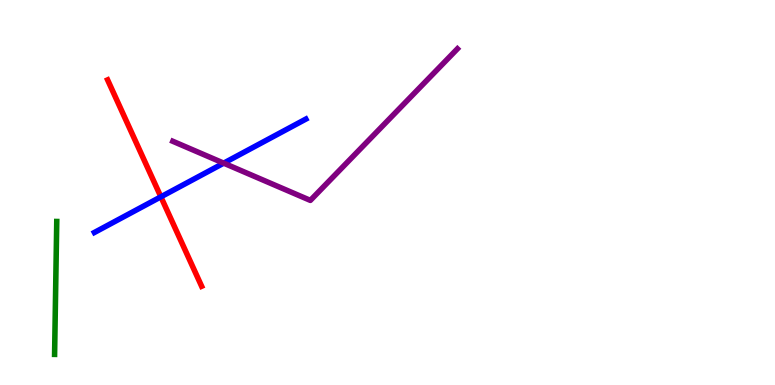[{'lines': ['blue', 'red'], 'intersections': [{'x': 2.08, 'y': 4.89}]}, {'lines': ['green', 'red'], 'intersections': []}, {'lines': ['purple', 'red'], 'intersections': []}, {'lines': ['blue', 'green'], 'intersections': []}, {'lines': ['blue', 'purple'], 'intersections': [{'x': 2.89, 'y': 5.76}]}, {'lines': ['green', 'purple'], 'intersections': []}]